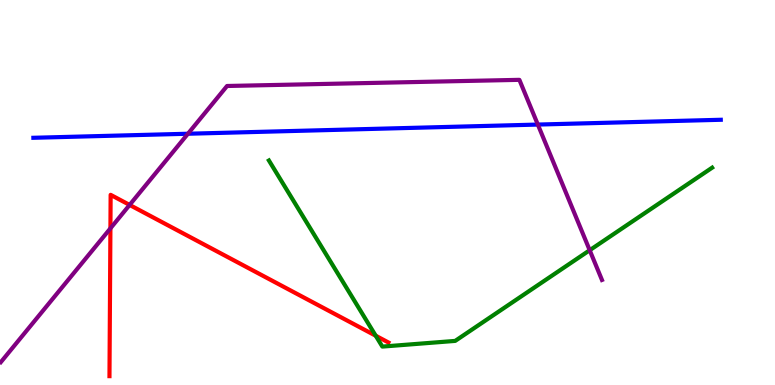[{'lines': ['blue', 'red'], 'intersections': []}, {'lines': ['green', 'red'], 'intersections': [{'x': 4.85, 'y': 1.28}]}, {'lines': ['purple', 'red'], 'intersections': [{'x': 1.42, 'y': 4.07}, {'x': 1.67, 'y': 4.68}]}, {'lines': ['blue', 'green'], 'intersections': []}, {'lines': ['blue', 'purple'], 'intersections': [{'x': 2.42, 'y': 6.53}, {'x': 6.94, 'y': 6.76}]}, {'lines': ['green', 'purple'], 'intersections': [{'x': 7.61, 'y': 3.5}]}]